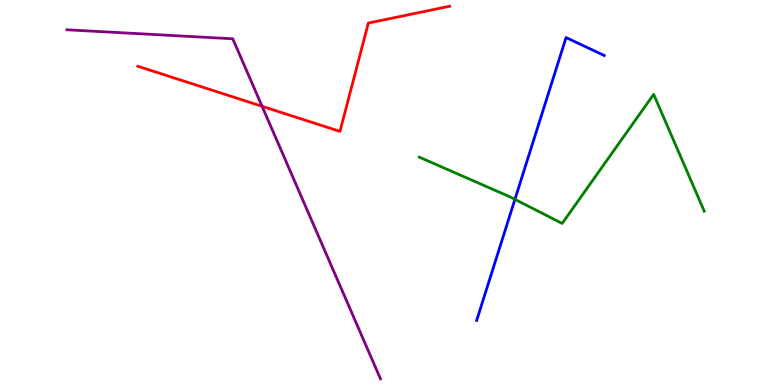[{'lines': ['blue', 'red'], 'intersections': []}, {'lines': ['green', 'red'], 'intersections': []}, {'lines': ['purple', 'red'], 'intersections': [{'x': 3.38, 'y': 7.24}]}, {'lines': ['blue', 'green'], 'intersections': [{'x': 6.64, 'y': 4.82}]}, {'lines': ['blue', 'purple'], 'intersections': []}, {'lines': ['green', 'purple'], 'intersections': []}]